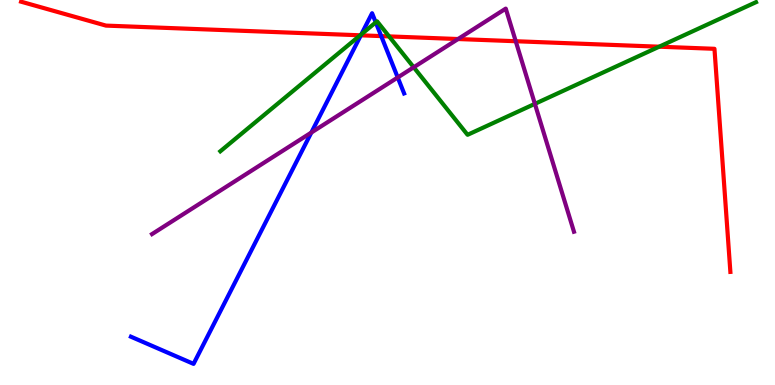[{'lines': ['blue', 'red'], 'intersections': [{'x': 4.66, 'y': 9.08}, {'x': 4.92, 'y': 9.06}]}, {'lines': ['green', 'red'], 'intersections': [{'x': 4.65, 'y': 9.08}, {'x': 5.02, 'y': 9.05}, {'x': 8.51, 'y': 8.79}]}, {'lines': ['purple', 'red'], 'intersections': [{'x': 5.91, 'y': 8.99}, {'x': 6.65, 'y': 8.93}]}, {'lines': ['blue', 'green'], 'intersections': [{'x': 4.66, 'y': 9.11}, {'x': 4.85, 'y': 9.42}]}, {'lines': ['blue', 'purple'], 'intersections': [{'x': 4.02, 'y': 6.56}, {'x': 5.13, 'y': 7.99}]}, {'lines': ['green', 'purple'], 'intersections': [{'x': 5.34, 'y': 8.25}, {'x': 6.9, 'y': 7.3}]}]